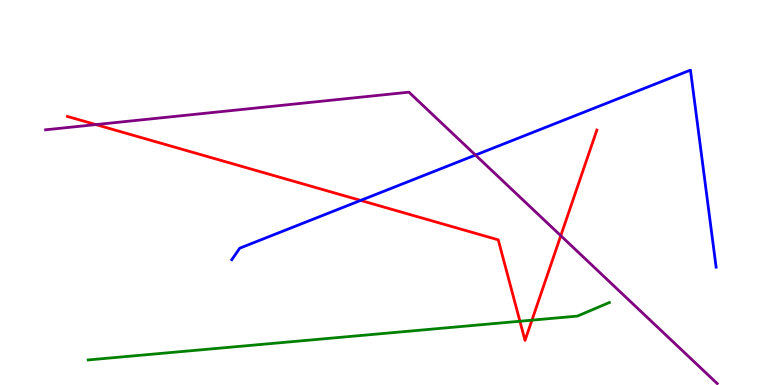[{'lines': ['blue', 'red'], 'intersections': [{'x': 4.65, 'y': 4.79}]}, {'lines': ['green', 'red'], 'intersections': [{'x': 6.71, 'y': 1.66}, {'x': 6.86, 'y': 1.68}]}, {'lines': ['purple', 'red'], 'intersections': [{'x': 1.24, 'y': 6.76}, {'x': 7.24, 'y': 3.88}]}, {'lines': ['blue', 'green'], 'intersections': []}, {'lines': ['blue', 'purple'], 'intersections': [{'x': 6.13, 'y': 5.97}]}, {'lines': ['green', 'purple'], 'intersections': []}]